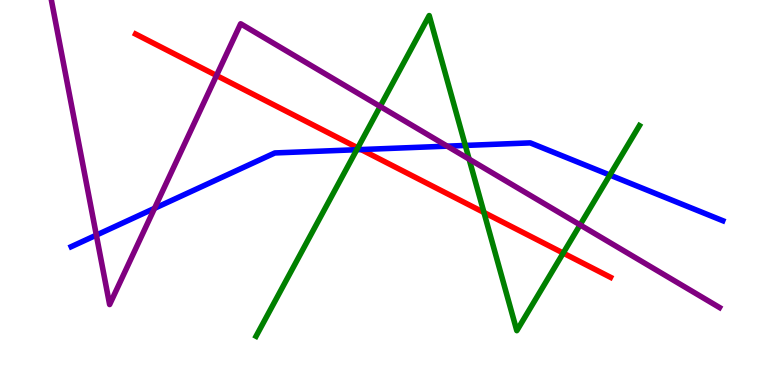[{'lines': ['blue', 'red'], 'intersections': [{'x': 4.66, 'y': 6.12}]}, {'lines': ['green', 'red'], 'intersections': [{'x': 4.62, 'y': 6.16}, {'x': 6.24, 'y': 4.48}, {'x': 7.27, 'y': 3.43}]}, {'lines': ['purple', 'red'], 'intersections': [{'x': 2.79, 'y': 8.04}]}, {'lines': ['blue', 'green'], 'intersections': [{'x': 4.6, 'y': 6.11}, {'x': 6.0, 'y': 6.22}, {'x': 7.87, 'y': 5.45}]}, {'lines': ['blue', 'purple'], 'intersections': [{'x': 1.24, 'y': 3.89}, {'x': 1.99, 'y': 4.59}, {'x': 5.77, 'y': 6.2}]}, {'lines': ['green', 'purple'], 'intersections': [{'x': 4.91, 'y': 7.24}, {'x': 6.05, 'y': 5.87}, {'x': 7.48, 'y': 4.16}]}]